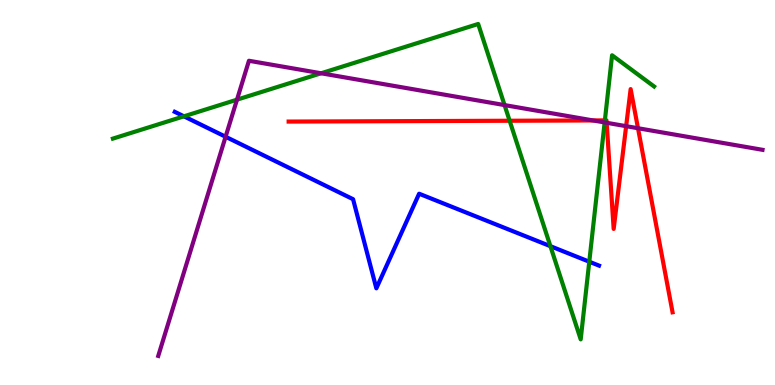[{'lines': ['blue', 'red'], 'intersections': []}, {'lines': ['green', 'red'], 'intersections': [{'x': 6.58, 'y': 6.86}, {'x': 7.8, 'y': 6.87}]}, {'lines': ['purple', 'red'], 'intersections': [{'x': 7.65, 'y': 6.87}, {'x': 7.83, 'y': 6.81}, {'x': 8.08, 'y': 6.72}, {'x': 8.23, 'y': 6.67}]}, {'lines': ['blue', 'green'], 'intersections': [{'x': 2.37, 'y': 6.98}, {'x': 7.1, 'y': 3.61}, {'x': 7.6, 'y': 3.2}]}, {'lines': ['blue', 'purple'], 'intersections': [{'x': 2.91, 'y': 6.45}]}, {'lines': ['green', 'purple'], 'intersections': [{'x': 3.06, 'y': 7.41}, {'x': 4.14, 'y': 8.1}, {'x': 6.51, 'y': 7.27}, {'x': 7.8, 'y': 6.82}]}]